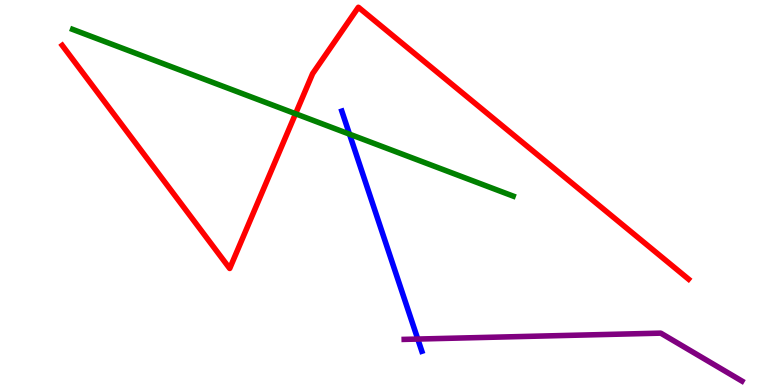[{'lines': ['blue', 'red'], 'intersections': []}, {'lines': ['green', 'red'], 'intersections': [{'x': 3.81, 'y': 7.05}]}, {'lines': ['purple', 'red'], 'intersections': []}, {'lines': ['blue', 'green'], 'intersections': [{'x': 4.51, 'y': 6.52}]}, {'lines': ['blue', 'purple'], 'intersections': [{'x': 5.39, 'y': 1.19}]}, {'lines': ['green', 'purple'], 'intersections': []}]